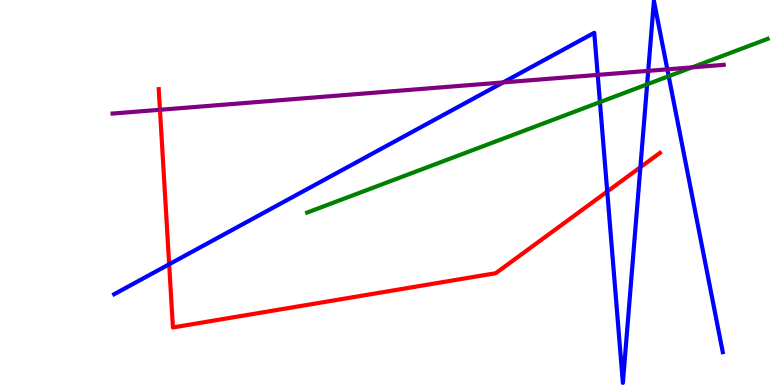[{'lines': ['blue', 'red'], 'intersections': [{'x': 2.18, 'y': 3.14}, {'x': 7.84, 'y': 5.03}, {'x': 8.26, 'y': 5.66}]}, {'lines': ['green', 'red'], 'intersections': []}, {'lines': ['purple', 'red'], 'intersections': [{'x': 2.06, 'y': 7.15}]}, {'lines': ['blue', 'green'], 'intersections': [{'x': 7.74, 'y': 7.35}, {'x': 8.35, 'y': 7.81}, {'x': 8.63, 'y': 8.02}]}, {'lines': ['blue', 'purple'], 'intersections': [{'x': 6.49, 'y': 7.86}, {'x': 7.71, 'y': 8.05}, {'x': 8.36, 'y': 8.16}, {'x': 8.61, 'y': 8.2}]}, {'lines': ['green', 'purple'], 'intersections': [{'x': 8.93, 'y': 8.25}]}]